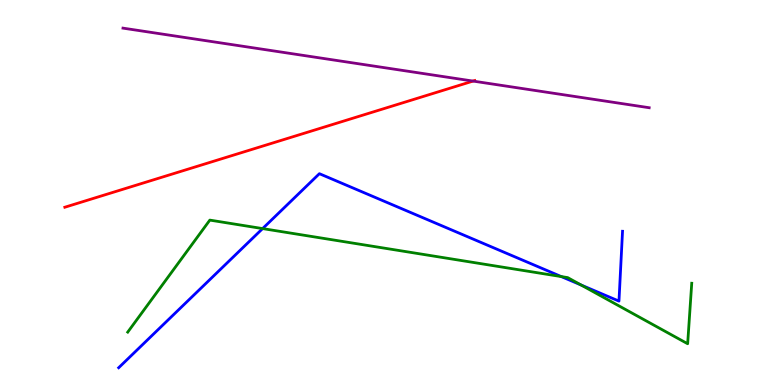[{'lines': ['blue', 'red'], 'intersections': []}, {'lines': ['green', 'red'], 'intersections': []}, {'lines': ['purple', 'red'], 'intersections': [{'x': 6.1, 'y': 7.89}]}, {'lines': ['blue', 'green'], 'intersections': [{'x': 3.39, 'y': 4.06}, {'x': 7.24, 'y': 2.82}, {'x': 7.5, 'y': 2.6}]}, {'lines': ['blue', 'purple'], 'intersections': []}, {'lines': ['green', 'purple'], 'intersections': []}]